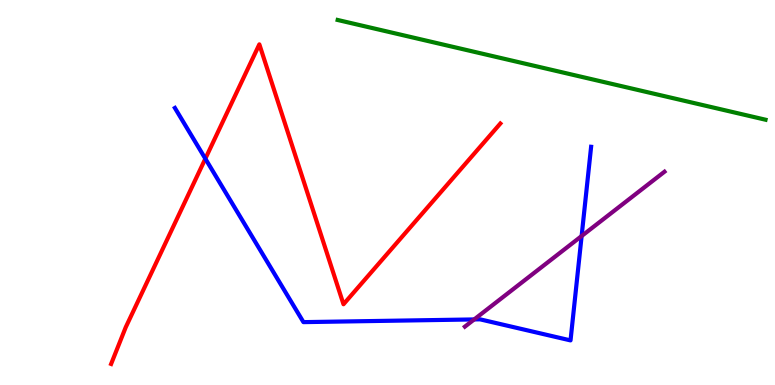[{'lines': ['blue', 'red'], 'intersections': [{'x': 2.65, 'y': 5.88}]}, {'lines': ['green', 'red'], 'intersections': []}, {'lines': ['purple', 'red'], 'intersections': []}, {'lines': ['blue', 'green'], 'intersections': []}, {'lines': ['blue', 'purple'], 'intersections': [{'x': 6.12, 'y': 1.7}, {'x': 7.5, 'y': 3.87}]}, {'lines': ['green', 'purple'], 'intersections': []}]